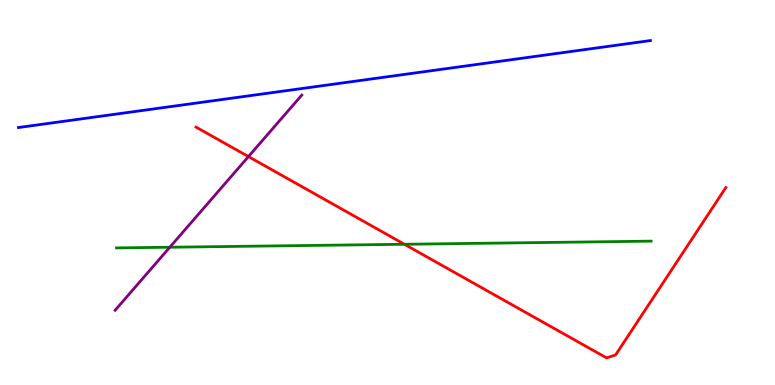[{'lines': ['blue', 'red'], 'intersections': []}, {'lines': ['green', 'red'], 'intersections': [{'x': 5.22, 'y': 3.66}]}, {'lines': ['purple', 'red'], 'intersections': [{'x': 3.21, 'y': 5.93}]}, {'lines': ['blue', 'green'], 'intersections': []}, {'lines': ['blue', 'purple'], 'intersections': []}, {'lines': ['green', 'purple'], 'intersections': [{'x': 2.19, 'y': 3.58}]}]